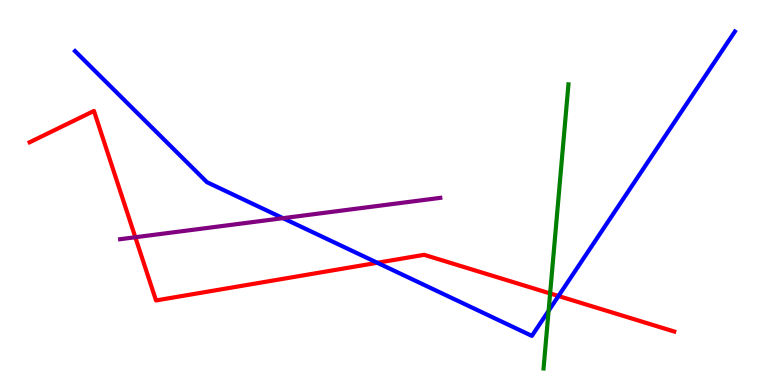[{'lines': ['blue', 'red'], 'intersections': [{'x': 4.87, 'y': 3.17}, {'x': 7.21, 'y': 2.31}]}, {'lines': ['green', 'red'], 'intersections': [{'x': 7.1, 'y': 2.38}]}, {'lines': ['purple', 'red'], 'intersections': [{'x': 1.75, 'y': 3.84}]}, {'lines': ['blue', 'green'], 'intersections': [{'x': 7.08, 'y': 1.93}]}, {'lines': ['blue', 'purple'], 'intersections': [{'x': 3.65, 'y': 4.33}]}, {'lines': ['green', 'purple'], 'intersections': []}]